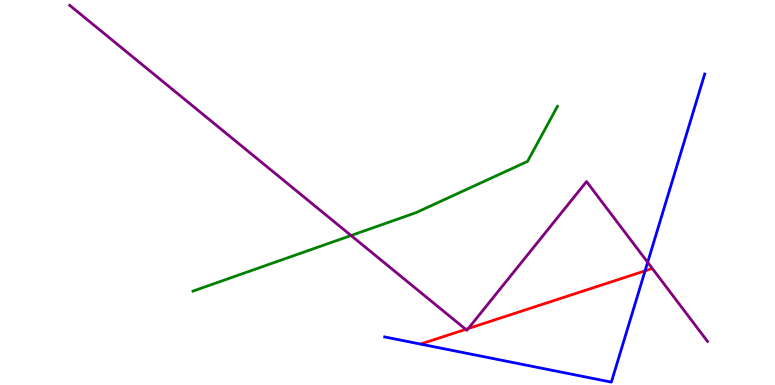[{'lines': ['blue', 'red'], 'intersections': [{'x': 8.32, 'y': 2.97}]}, {'lines': ['green', 'red'], 'intersections': []}, {'lines': ['purple', 'red'], 'intersections': [{'x': 6.01, 'y': 1.45}, {'x': 6.04, 'y': 1.47}]}, {'lines': ['blue', 'green'], 'intersections': []}, {'lines': ['blue', 'purple'], 'intersections': [{'x': 8.36, 'y': 3.19}]}, {'lines': ['green', 'purple'], 'intersections': [{'x': 4.53, 'y': 3.88}]}]